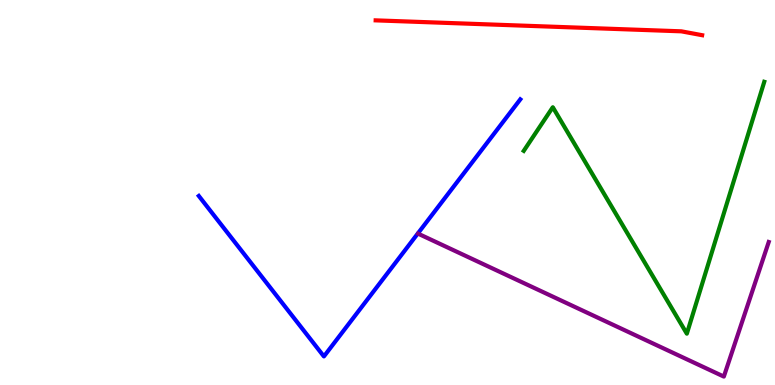[{'lines': ['blue', 'red'], 'intersections': []}, {'lines': ['green', 'red'], 'intersections': []}, {'lines': ['purple', 'red'], 'intersections': []}, {'lines': ['blue', 'green'], 'intersections': []}, {'lines': ['blue', 'purple'], 'intersections': []}, {'lines': ['green', 'purple'], 'intersections': []}]